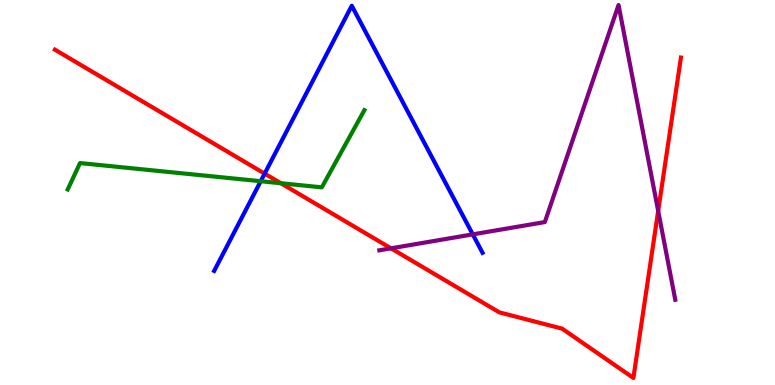[{'lines': ['blue', 'red'], 'intersections': [{'x': 3.41, 'y': 5.49}]}, {'lines': ['green', 'red'], 'intersections': [{'x': 3.62, 'y': 5.24}]}, {'lines': ['purple', 'red'], 'intersections': [{'x': 5.05, 'y': 3.55}, {'x': 8.49, 'y': 4.52}]}, {'lines': ['blue', 'green'], 'intersections': [{'x': 3.36, 'y': 5.29}]}, {'lines': ['blue', 'purple'], 'intersections': [{'x': 6.1, 'y': 3.91}]}, {'lines': ['green', 'purple'], 'intersections': []}]